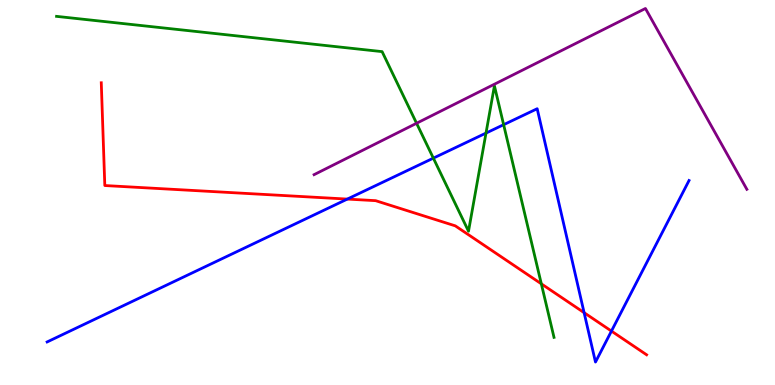[{'lines': ['blue', 'red'], 'intersections': [{'x': 4.48, 'y': 4.83}, {'x': 7.54, 'y': 1.88}, {'x': 7.89, 'y': 1.4}]}, {'lines': ['green', 'red'], 'intersections': [{'x': 6.98, 'y': 2.63}]}, {'lines': ['purple', 'red'], 'intersections': []}, {'lines': ['blue', 'green'], 'intersections': [{'x': 5.59, 'y': 5.89}, {'x': 6.27, 'y': 6.54}, {'x': 6.5, 'y': 6.76}]}, {'lines': ['blue', 'purple'], 'intersections': []}, {'lines': ['green', 'purple'], 'intersections': [{'x': 5.38, 'y': 6.8}]}]